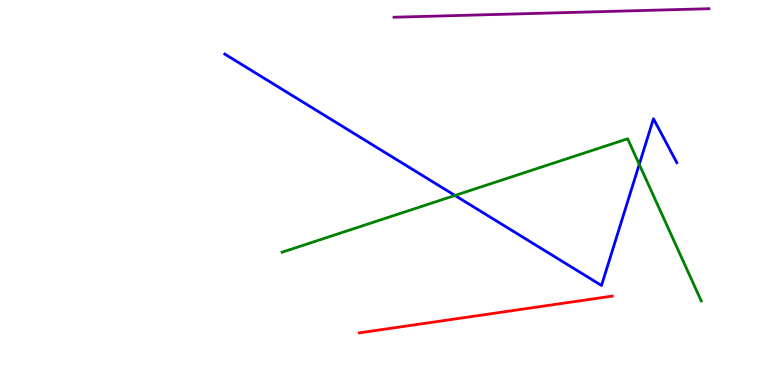[{'lines': ['blue', 'red'], 'intersections': []}, {'lines': ['green', 'red'], 'intersections': []}, {'lines': ['purple', 'red'], 'intersections': []}, {'lines': ['blue', 'green'], 'intersections': [{'x': 5.87, 'y': 4.92}, {'x': 8.25, 'y': 5.73}]}, {'lines': ['blue', 'purple'], 'intersections': []}, {'lines': ['green', 'purple'], 'intersections': []}]